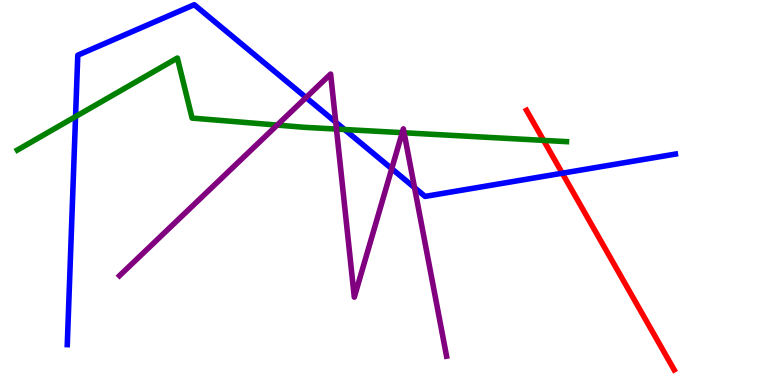[{'lines': ['blue', 'red'], 'intersections': [{'x': 7.26, 'y': 5.5}]}, {'lines': ['green', 'red'], 'intersections': [{'x': 7.01, 'y': 6.35}]}, {'lines': ['purple', 'red'], 'intersections': []}, {'lines': ['blue', 'green'], 'intersections': [{'x': 0.975, 'y': 6.97}, {'x': 4.45, 'y': 6.64}]}, {'lines': ['blue', 'purple'], 'intersections': [{'x': 3.95, 'y': 7.47}, {'x': 4.33, 'y': 6.83}, {'x': 5.05, 'y': 5.62}, {'x': 5.35, 'y': 5.13}]}, {'lines': ['green', 'purple'], 'intersections': [{'x': 3.58, 'y': 6.75}, {'x': 4.34, 'y': 6.65}, {'x': 5.19, 'y': 6.55}, {'x': 5.21, 'y': 6.55}]}]